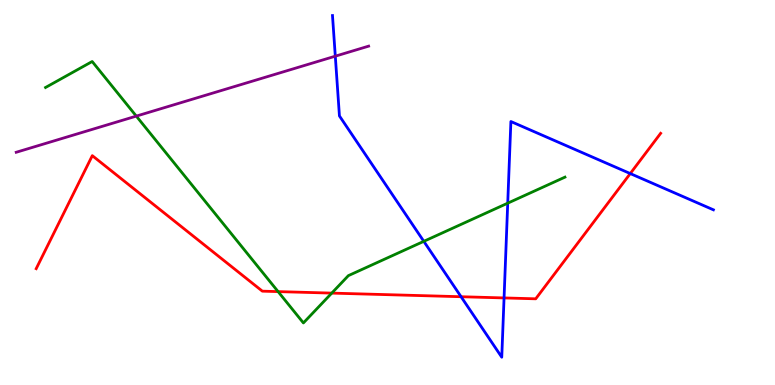[{'lines': ['blue', 'red'], 'intersections': [{'x': 5.95, 'y': 2.29}, {'x': 6.5, 'y': 2.26}, {'x': 8.13, 'y': 5.49}]}, {'lines': ['green', 'red'], 'intersections': [{'x': 3.59, 'y': 2.43}, {'x': 4.28, 'y': 2.39}]}, {'lines': ['purple', 'red'], 'intersections': []}, {'lines': ['blue', 'green'], 'intersections': [{'x': 5.47, 'y': 3.73}, {'x': 6.55, 'y': 4.72}]}, {'lines': ['blue', 'purple'], 'intersections': [{'x': 4.33, 'y': 8.54}]}, {'lines': ['green', 'purple'], 'intersections': [{'x': 1.76, 'y': 6.98}]}]